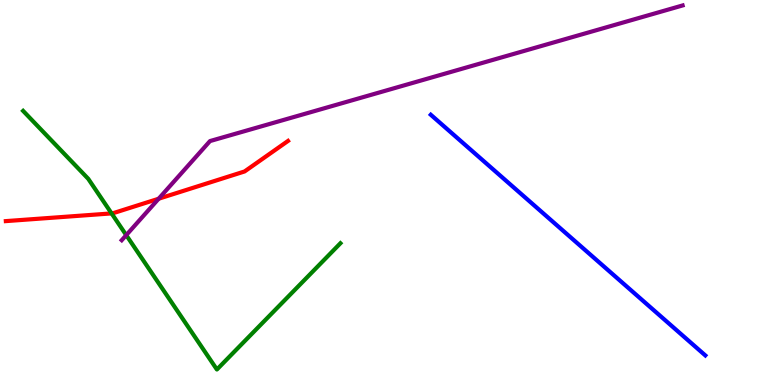[{'lines': ['blue', 'red'], 'intersections': []}, {'lines': ['green', 'red'], 'intersections': [{'x': 1.44, 'y': 4.46}]}, {'lines': ['purple', 'red'], 'intersections': [{'x': 2.05, 'y': 4.84}]}, {'lines': ['blue', 'green'], 'intersections': []}, {'lines': ['blue', 'purple'], 'intersections': []}, {'lines': ['green', 'purple'], 'intersections': [{'x': 1.63, 'y': 3.89}]}]